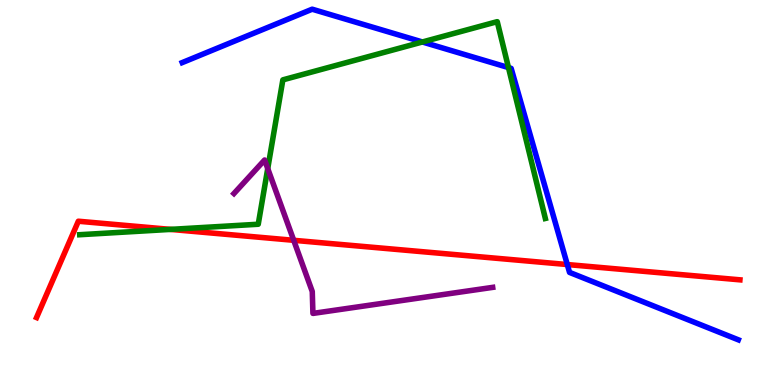[{'lines': ['blue', 'red'], 'intersections': [{'x': 7.32, 'y': 3.13}]}, {'lines': ['green', 'red'], 'intersections': [{'x': 2.2, 'y': 4.04}]}, {'lines': ['purple', 'red'], 'intersections': [{'x': 3.79, 'y': 3.76}]}, {'lines': ['blue', 'green'], 'intersections': [{'x': 5.45, 'y': 8.91}, {'x': 6.56, 'y': 8.24}]}, {'lines': ['blue', 'purple'], 'intersections': []}, {'lines': ['green', 'purple'], 'intersections': [{'x': 3.45, 'y': 5.62}]}]